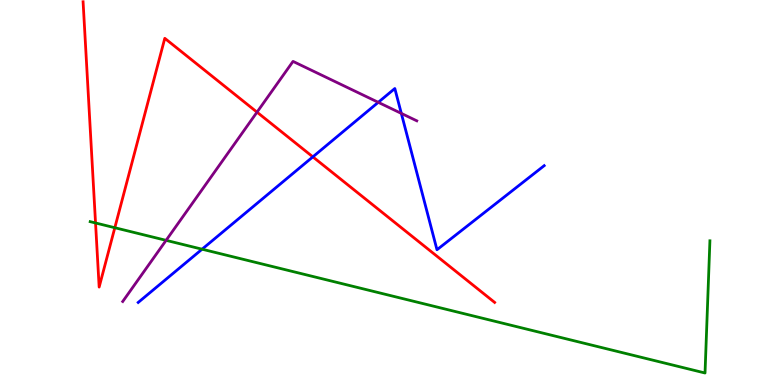[{'lines': ['blue', 'red'], 'intersections': [{'x': 4.04, 'y': 5.93}]}, {'lines': ['green', 'red'], 'intersections': [{'x': 1.23, 'y': 4.21}, {'x': 1.48, 'y': 4.09}]}, {'lines': ['purple', 'red'], 'intersections': [{'x': 3.32, 'y': 7.09}]}, {'lines': ['blue', 'green'], 'intersections': [{'x': 2.61, 'y': 3.53}]}, {'lines': ['blue', 'purple'], 'intersections': [{'x': 4.88, 'y': 7.34}, {'x': 5.18, 'y': 7.05}]}, {'lines': ['green', 'purple'], 'intersections': [{'x': 2.14, 'y': 3.76}]}]